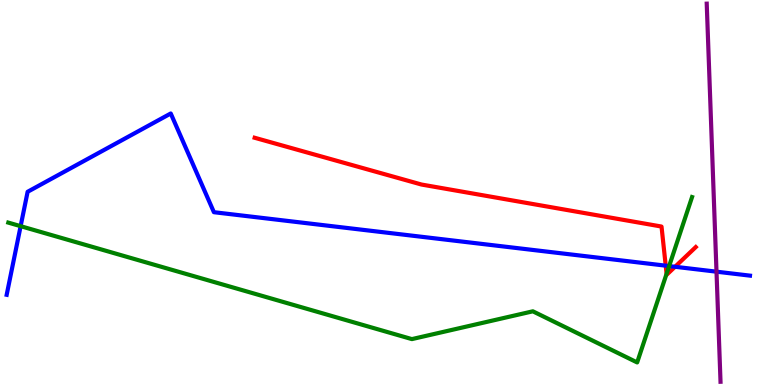[{'lines': ['blue', 'red'], 'intersections': [{'x': 8.59, 'y': 3.1}, {'x': 8.71, 'y': 3.07}]}, {'lines': ['green', 'red'], 'intersections': [{'x': 8.6, 'y': 2.89}]}, {'lines': ['purple', 'red'], 'intersections': []}, {'lines': ['blue', 'green'], 'intersections': [{'x': 0.266, 'y': 4.13}, {'x': 8.63, 'y': 3.09}]}, {'lines': ['blue', 'purple'], 'intersections': [{'x': 9.25, 'y': 2.94}]}, {'lines': ['green', 'purple'], 'intersections': []}]